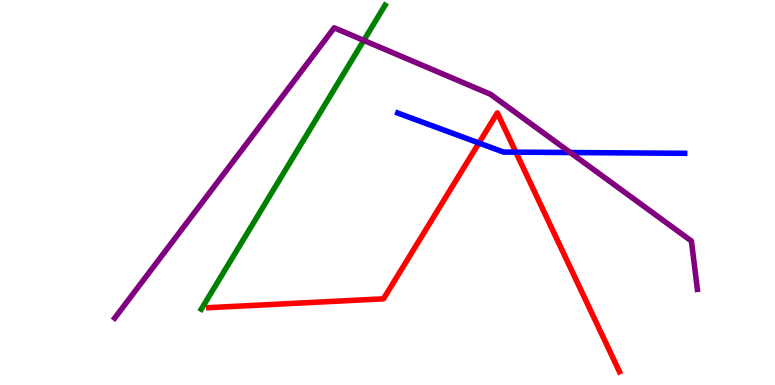[{'lines': ['blue', 'red'], 'intersections': [{'x': 6.18, 'y': 6.29}, {'x': 6.66, 'y': 6.05}]}, {'lines': ['green', 'red'], 'intersections': []}, {'lines': ['purple', 'red'], 'intersections': []}, {'lines': ['blue', 'green'], 'intersections': []}, {'lines': ['blue', 'purple'], 'intersections': [{'x': 7.36, 'y': 6.04}]}, {'lines': ['green', 'purple'], 'intersections': [{'x': 4.69, 'y': 8.95}]}]